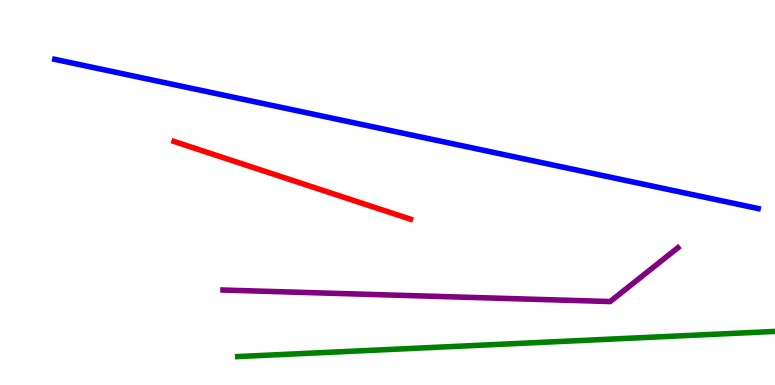[{'lines': ['blue', 'red'], 'intersections': []}, {'lines': ['green', 'red'], 'intersections': []}, {'lines': ['purple', 'red'], 'intersections': []}, {'lines': ['blue', 'green'], 'intersections': []}, {'lines': ['blue', 'purple'], 'intersections': []}, {'lines': ['green', 'purple'], 'intersections': []}]